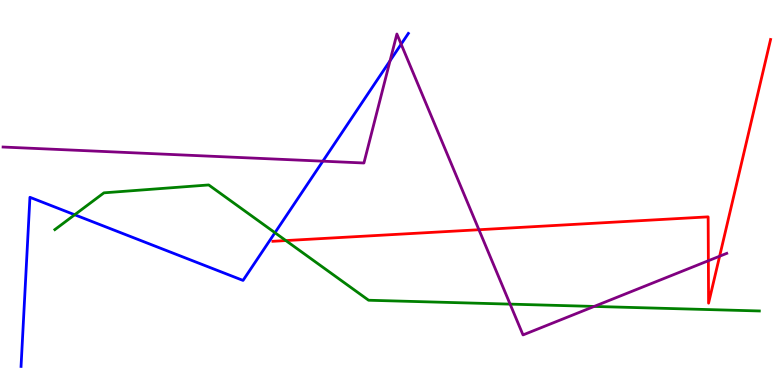[{'lines': ['blue', 'red'], 'intersections': []}, {'lines': ['green', 'red'], 'intersections': [{'x': 3.69, 'y': 3.75}]}, {'lines': ['purple', 'red'], 'intersections': [{'x': 6.18, 'y': 4.03}, {'x': 9.14, 'y': 3.23}, {'x': 9.29, 'y': 3.34}]}, {'lines': ['blue', 'green'], 'intersections': [{'x': 0.964, 'y': 4.42}, {'x': 3.55, 'y': 3.96}]}, {'lines': ['blue', 'purple'], 'intersections': [{'x': 4.17, 'y': 5.81}, {'x': 5.03, 'y': 8.42}, {'x': 5.18, 'y': 8.85}]}, {'lines': ['green', 'purple'], 'intersections': [{'x': 6.58, 'y': 2.1}, {'x': 7.67, 'y': 2.04}]}]